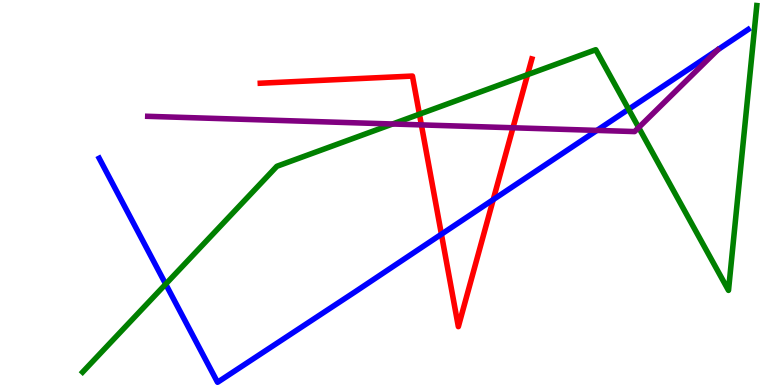[{'lines': ['blue', 'red'], 'intersections': [{'x': 5.7, 'y': 3.92}, {'x': 6.36, 'y': 4.81}]}, {'lines': ['green', 'red'], 'intersections': [{'x': 5.41, 'y': 7.03}, {'x': 6.81, 'y': 8.06}]}, {'lines': ['purple', 'red'], 'intersections': [{'x': 5.44, 'y': 6.76}, {'x': 6.62, 'y': 6.68}]}, {'lines': ['blue', 'green'], 'intersections': [{'x': 2.14, 'y': 2.62}, {'x': 8.11, 'y': 7.16}]}, {'lines': ['blue', 'purple'], 'intersections': [{'x': 7.7, 'y': 6.61}]}, {'lines': ['green', 'purple'], 'intersections': [{'x': 5.07, 'y': 6.78}, {'x': 8.24, 'y': 6.69}]}]